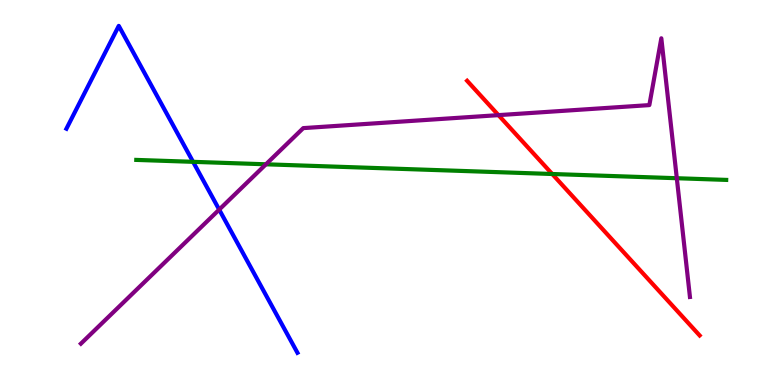[{'lines': ['blue', 'red'], 'intersections': []}, {'lines': ['green', 'red'], 'intersections': [{'x': 7.13, 'y': 5.48}]}, {'lines': ['purple', 'red'], 'intersections': [{'x': 6.43, 'y': 7.01}]}, {'lines': ['blue', 'green'], 'intersections': [{'x': 2.49, 'y': 5.8}]}, {'lines': ['blue', 'purple'], 'intersections': [{'x': 2.83, 'y': 4.56}]}, {'lines': ['green', 'purple'], 'intersections': [{'x': 3.43, 'y': 5.73}, {'x': 8.73, 'y': 5.37}]}]